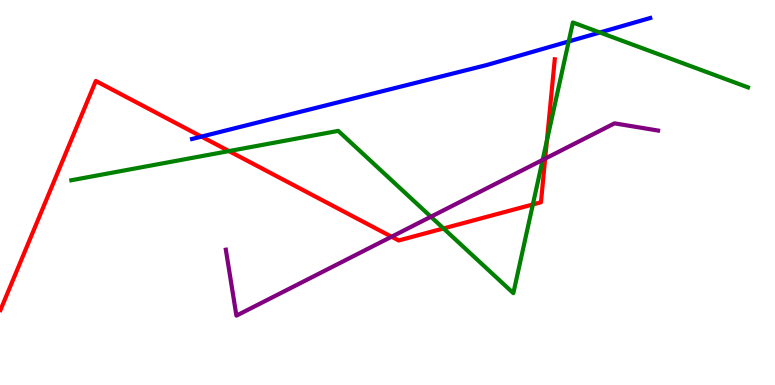[{'lines': ['blue', 'red'], 'intersections': [{'x': 2.6, 'y': 6.45}]}, {'lines': ['green', 'red'], 'intersections': [{'x': 2.95, 'y': 6.08}, {'x': 5.72, 'y': 4.07}, {'x': 6.88, 'y': 4.69}, {'x': 7.06, 'y': 6.35}]}, {'lines': ['purple', 'red'], 'intersections': [{'x': 5.05, 'y': 3.85}, {'x': 7.03, 'y': 5.88}]}, {'lines': ['blue', 'green'], 'intersections': [{'x': 7.34, 'y': 8.92}, {'x': 7.74, 'y': 9.16}]}, {'lines': ['blue', 'purple'], 'intersections': []}, {'lines': ['green', 'purple'], 'intersections': [{'x': 5.56, 'y': 4.37}, {'x': 7.0, 'y': 5.85}]}]